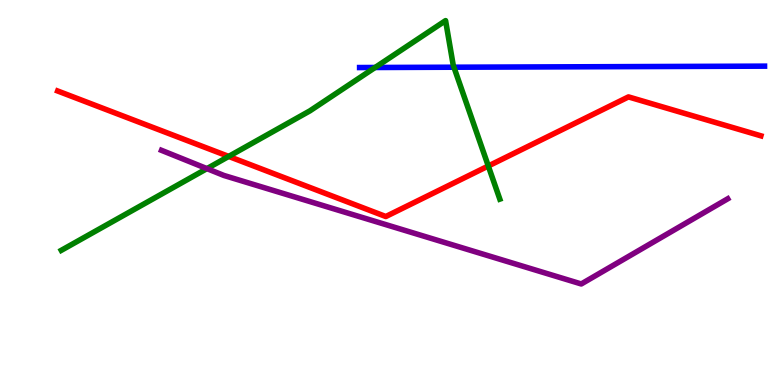[{'lines': ['blue', 'red'], 'intersections': []}, {'lines': ['green', 'red'], 'intersections': [{'x': 2.95, 'y': 5.94}, {'x': 6.3, 'y': 5.69}]}, {'lines': ['purple', 'red'], 'intersections': []}, {'lines': ['blue', 'green'], 'intersections': [{'x': 4.84, 'y': 8.25}, {'x': 5.86, 'y': 8.25}]}, {'lines': ['blue', 'purple'], 'intersections': []}, {'lines': ['green', 'purple'], 'intersections': [{'x': 2.67, 'y': 5.62}]}]